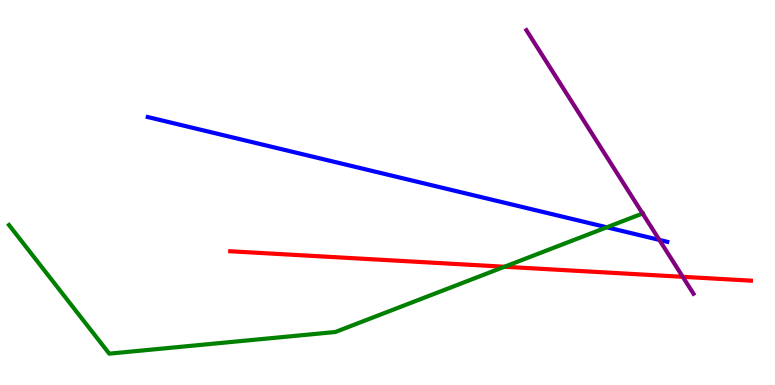[{'lines': ['blue', 'red'], 'intersections': []}, {'lines': ['green', 'red'], 'intersections': [{'x': 6.51, 'y': 3.07}]}, {'lines': ['purple', 'red'], 'intersections': [{'x': 8.81, 'y': 2.81}]}, {'lines': ['blue', 'green'], 'intersections': [{'x': 7.83, 'y': 4.1}]}, {'lines': ['blue', 'purple'], 'intersections': [{'x': 8.51, 'y': 3.77}]}, {'lines': ['green', 'purple'], 'intersections': [{'x': 8.29, 'y': 4.45}]}]